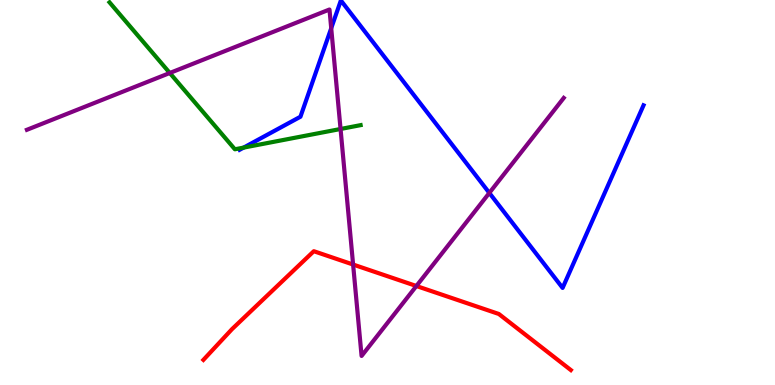[{'lines': ['blue', 'red'], 'intersections': []}, {'lines': ['green', 'red'], 'intersections': []}, {'lines': ['purple', 'red'], 'intersections': [{'x': 4.56, 'y': 3.13}, {'x': 5.37, 'y': 2.57}]}, {'lines': ['blue', 'green'], 'intersections': [{'x': 3.14, 'y': 6.17}]}, {'lines': ['blue', 'purple'], 'intersections': [{'x': 4.27, 'y': 9.27}, {'x': 6.31, 'y': 4.99}]}, {'lines': ['green', 'purple'], 'intersections': [{'x': 2.19, 'y': 8.1}, {'x': 4.39, 'y': 6.65}]}]